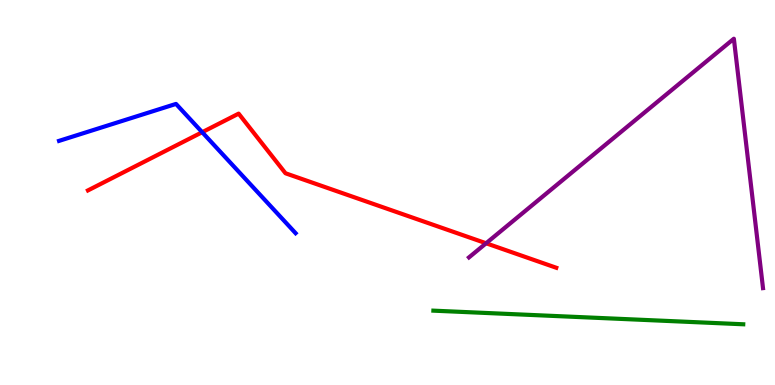[{'lines': ['blue', 'red'], 'intersections': [{'x': 2.61, 'y': 6.57}]}, {'lines': ['green', 'red'], 'intersections': []}, {'lines': ['purple', 'red'], 'intersections': [{'x': 6.27, 'y': 3.68}]}, {'lines': ['blue', 'green'], 'intersections': []}, {'lines': ['blue', 'purple'], 'intersections': []}, {'lines': ['green', 'purple'], 'intersections': []}]